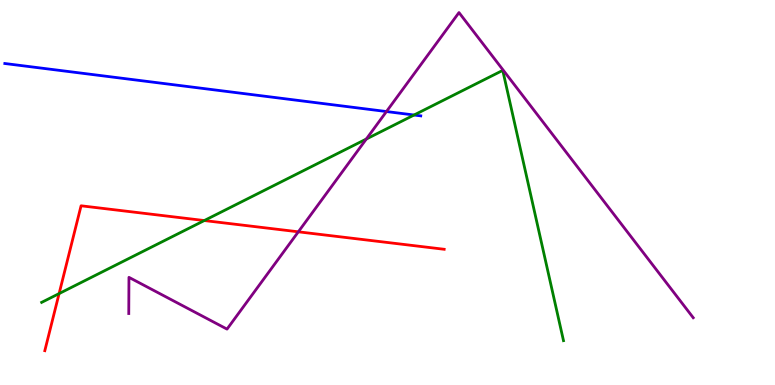[{'lines': ['blue', 'red'], 'intersections': []}, {'lines': ['green', 'red'], 'intersections': [{'x': 0.763, 'y': 2.37}, {'x': 2.64, 'y': 4.27}]}, {'lines': ['purple', 'red'], 'intersections': [{'x': 3.85, 'y': 3.98}]}, {'lines': ['blue', 'green'], 'intersections': [{'x': 5.34, 'y': 7.01}]}, {'lines': ['blue', 'purple'], 'intersections': [{'x': 4.99, 'y': 7.1}]}, {'lines': ['green', 'purple'], 'intersections': [{'x': 4.73, 'y': 6.39}]}]